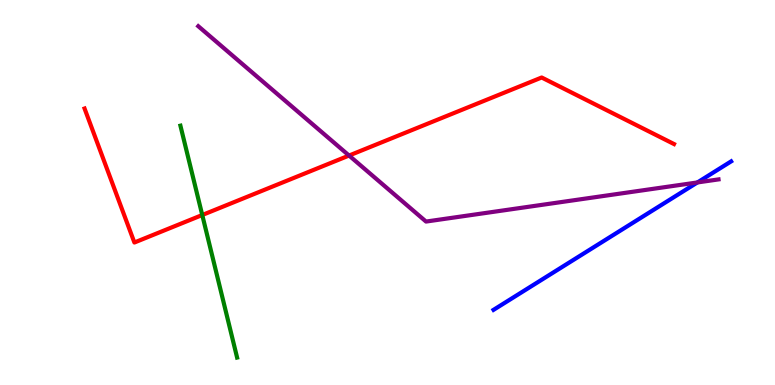[{'lines': ['blue', 'red'], 'intersections': []}, {'lines': ['green', 'red'], 'intersections': [{'x': 2.61, 'y': 4.42}]}, {'lines': ['purple', 'red'], 'intersections': [{'x': 4.5, 'y': 5.96}]}, {'lines': ['blue', 'green'], 'intersections': []}, {'lines': ['blue', 'purple'], 'intersections': [{'x': 9.0, 'y': 5.26}]}, {'lines': ['green', 'purple'], 'intersections': []}]